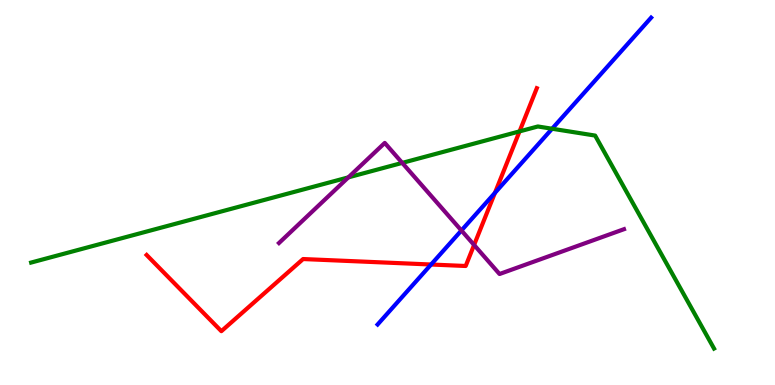[{'lines': ['blue', 'red'], 'intersections': [{'x': 5.56, 'y': 3.13}, {'x': 6.39, 'y': 4.99}]}, {'lines': ['green', 'red'], 'intersections': [{'x': 6.7, 'y': 6.59}]}, {'lines': ['purple', 'red'], 'intersections': [{'x': 6.12, 'y': 3.64}]}, {'lines': ['blue', 'green'], 'intersections': [{'x': 7.12, 'y': 6.66}]}, {'lines': ['blue', 'purple'], 'intersections': [{'x': 5.95, 'y': 4.01}]}, {'lines': ['green', 'purple'], 'intersections': [{'x': 4.5, 'y': 5.39}, {'x': 5.19, 'y': 5.77}]}]